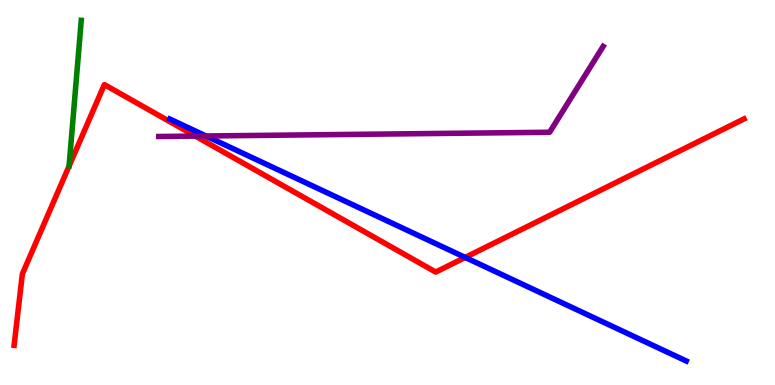[{'lines': ['blue', 'red'], 'intersections': [{'x': 6.0, 'y': 3.31}]}, {'lines': ['green', 'red'], 'intersections': []}, {'lines': ['purple', 'red'], 'intersections': [{'x': 2.52, 'y': 6.47}]}, {'lines': ['blue', 'green'], 'intersections': []}, {'lines': ['blue', 'purple'], 'intersections': [{'x': 2.66, 'y': 6.47}]}, {'lines': ['green', 'purple'], 'intersections': []}]